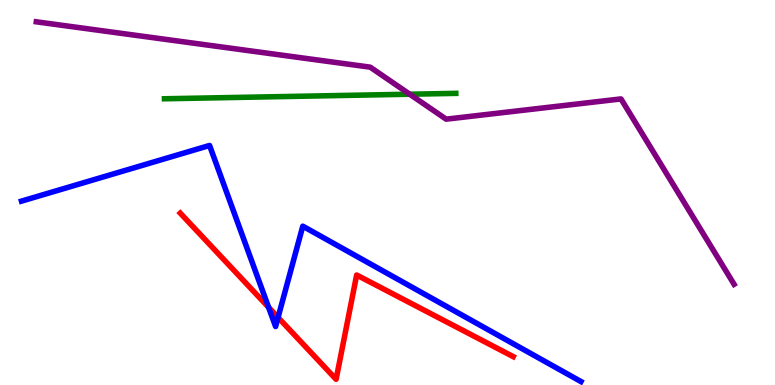[{'lines': ['blue', 'red'], 'intersections': [{'x': 3.47, 'y': 2.02}, {'x': 3.59, 'y': 1.76}]}, {'lines': ['green', 'red'], 'intersections': []}, {'lines': ['purple', 'red'], 'intersections': []}, {'lines': ['blue', 'green'], 'intersections': []}, {'lines': ['blue', 'purple'], 'intersections': []}, {'lines': ['green', 'purple'], 'intersections': [{'x': 5.29, 'y': 7.55}]}]